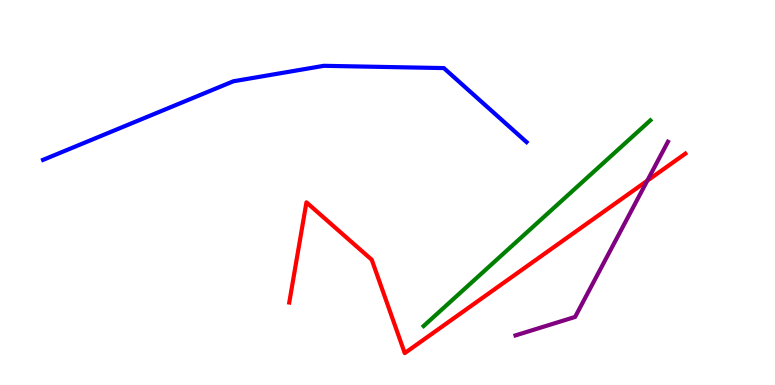[{'lines': ['blue', 'red'], 'intersections': []}, {'lines': ['green', 'red'], 'intersections': []}, {'lines': ['purple', 'red'], 'intersections': [{'x': 8.35, 'y': 5.31}]}, {'lines': ['blue', 'green'], 'intersections': []}, {'lines': ['blue', 'purple'], 'intersections': []}, {'lines': ['green', 'purple'], 'intersections': []}]